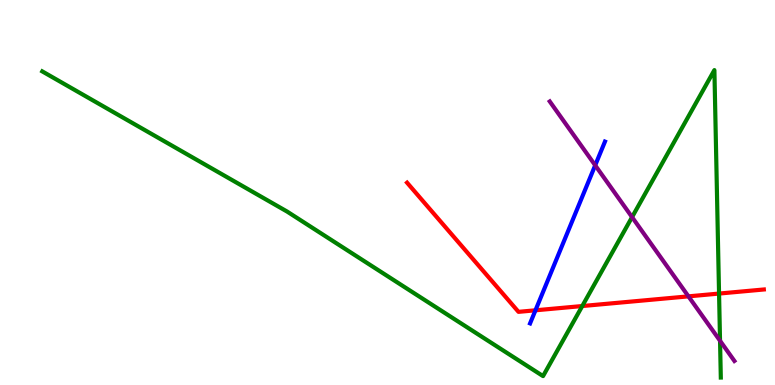[{'lines': ['blue', 'red'], 'intersections': [{'x': 6.91, 'y': 1.94}]}, {'lines': ['green', 'red'], 'intersections': [{'x': 7.51, 'y': 2.05}, {'x': 9.28, 'y': 2.37}]}, {'lines': ['purple', 'red'], 'intersections': [{'x': 8.88, 'y': 2.3}]}, {'lines': ['blue', 'green'], 'intersections': []}, {'lines': ['blue', 'purple'], 'intersections': [{'x': 7.68, 'y': 5.71}]}, {'lines': ['green', 'purple'], 'intersections': [{'x': 8.16, 'y': 4.36}, {'x': 9.29, 'y': 1.15}]}]